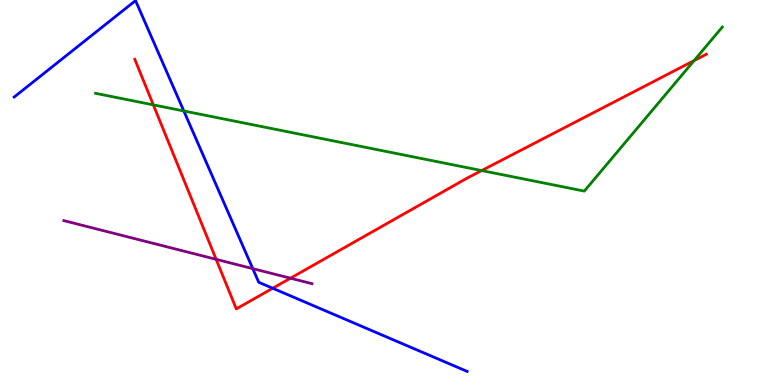[{'lines': ['blue', 'red'], 'intersections': [{'x': 3.52, 'y': 2.51}]}, {'lines': ['green', 'red'], 'intersections': [{'x': 1.98, 'y': 7.28}, {'x': 6.22, 'y': 5.57}, {'x': 8.96, 'y': 8.43}]}, {'lines': ['purple', 'red'], 'intersections': [{'x': 2.79, 'y': 3.26}, {'x': 3.75, 'y': 2.77}]}, {'lines': ['blue', 'green'], 'intersections': [{'x': 2.37, 'y': 7.12}]}, {'lines': ['blue', 'purple'], 'intersections': [{'x': 3.26, 'y': 3.02}]}, {'lines': ['green', 'purple'], 'intersections': []}]